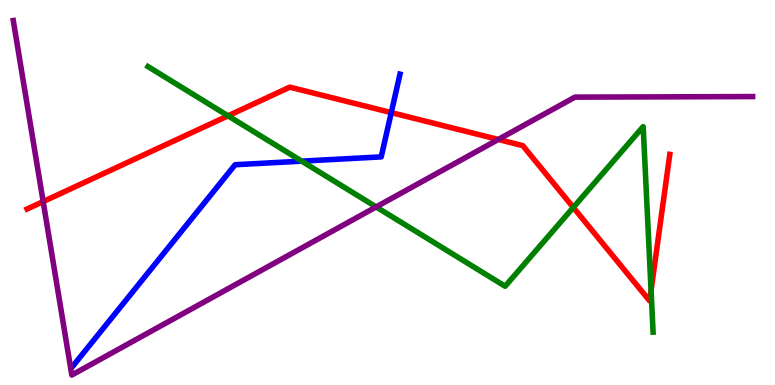[{'lines': ['blue', 'red'], 'intersections': [{'x': 5.05, 'y': 7.08}]}, {'lines': ['green', 'red'], 'intersections': [{'x': 2.94, 'y': 6.99}, {'x': 7.4, 'y': 4.61}, {'x': 8.4, 'y': 2.46}]}, {'lines': ['purple', 'red'], 'intersections': [{'x': 0.557, 'y': 4.76}, {'x': 6.43, 'y': 6.38}]}, {'lines': ['blue', 'green'], 'intersections': [{'x': 3.89, 'y': 5.81}]}, {'lines': ['blue', 'purple'], 'intersections': []}, {'lines': ['green', 'purple'], 'intersections': [{'x': 4.85, 'y': 4.63}]}]